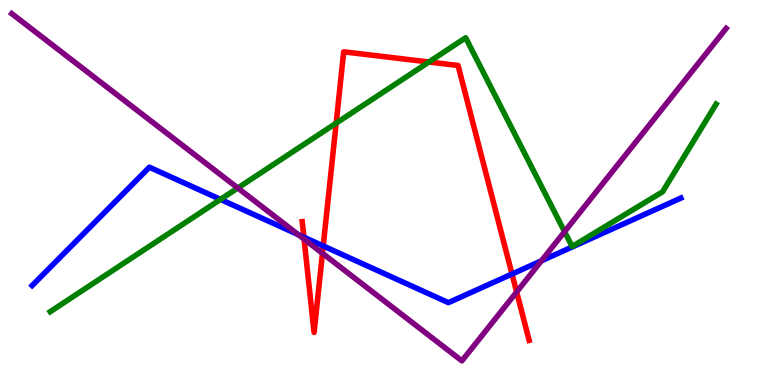[{'lines': ['blue', 'red'], 'intersections': [{'x': 3.92, 'y': 3.84}, {'x': 4.17, 'y': 3.61}, {'x': 6.61, 'y': 2.88}]}, {'lines': ['green', 'red'], 'intersections': [{'x': 4.34, 'y': 6.8}, {'x': 5.53, 'y': 8.39}]}, {'lines': ['purple', 'red'], 'intersections': [{'x': 3.92, 'y': 3.79}, {'x': 4.16, 'y': 3.42}, {'x': 6.67, 'y': 2.42}]}, {'lines': ['blue', 'green'], 'intersections': [{'x': 2.85, 'y': 4.82}]}, {'lines': ['blue', 'purple'], 'intersections': [{'x': 3.85, 'y': 3.9}, {'x': 6.99, 'y': 3.23}]}, {'lines': ['green', 'purple'], 'intersections': [{'x': 3.07, 'y': 5.12}, {'x': 7.28, 'y': 3.98}]}]